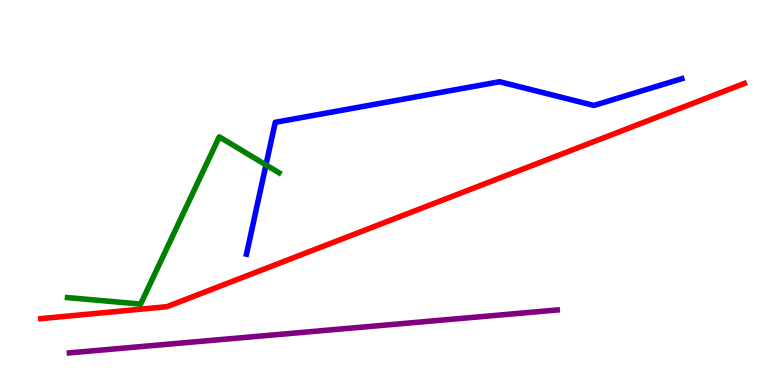[{'lines': ['blue', 'red'], 'intersections': []}, {'lines': ['green', 'red'], 'intersections': []}, {'lines': ['purple', 'red'], 'intersections': []}, {'lines': ['blue', 'green'], 'intersections': [{'x': 3.43, 'y': 5.72}]}, {'lines': ['blue', 'purple'], 'intersections': []}, {'lines': ['green', 'purple'], 'intersections': []}]